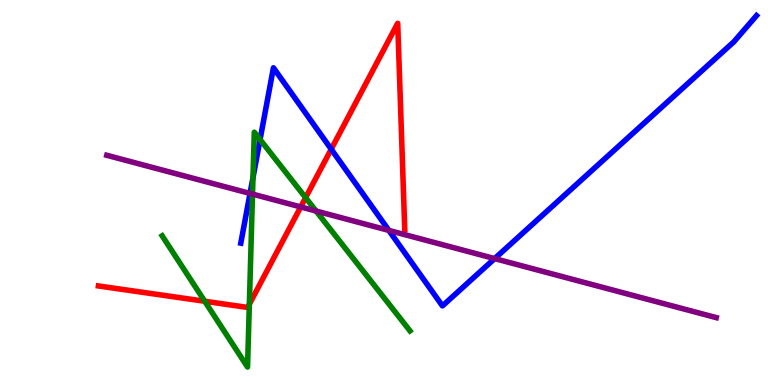[{'lines': ['blue', 'red'], 'intersections': [{'x': 4.27, 'y': 6.13}]}, {'lines': ['green', 'red'], 'intersections': [{'x': 2.64, 'y': 2.18}, {'x': 3.22, 'y': 2.1}, {'x': 3.94, 'y': 4.87}]}, {'lines': ['purple', 'red'], 'intersections': [{'x': 3.88, 'y': 4.63}]}, {'lines': ['blue', 'green'], 'intersections': [{'x': 3.26, 'y': 5.39}, {'x': 3.36, 'y': 6.38}]}, {'lines': ['blue', 'purple'], 'intersections': [{'x': 3.23, 'y': 4.98}, {'x': 5.02, 'y': 4.02}, {'x': 6.38, 'y': 3.28}]}, {'lines': ['green', 'purple'], 'intersections': [{'x': 3.26, 'y': 4.96}, {'x': 4.08, 'y': 4.52}]}]